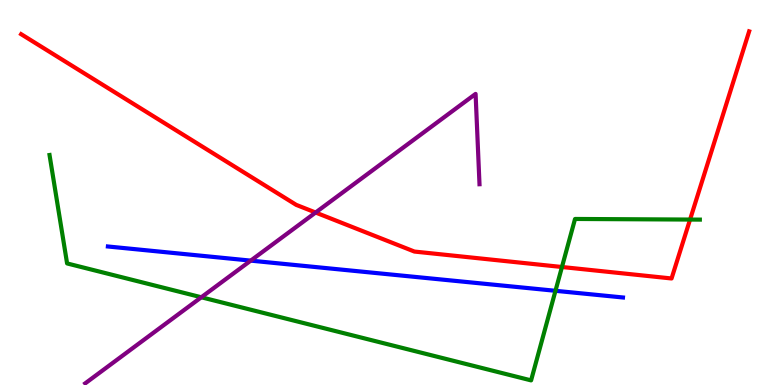[{'lines': ['blue', 'red'], 'intersections': []}, {'lines': ['green', 'red'], 'intersections': [{'x': 7.25, 'y': 3.06}, {'x': 8.9, 'y': 4.3}]}, {'lines': ['purple', 'red'], 'intersections': [{'x': 4.07, 'y': 4.48}]}, {'lines': ['blue', 'green'], 'intersections': [{'x': 7.17, 'y': 2.45}]}, {'lines': ['blue', 'purple'], 'intersections': [{'x': 3.24, 'y': 3.23}]}, {'lines': ['green', 'purple'], 'intersections': [{'x': 2.6, 'y': 2.28}]}]